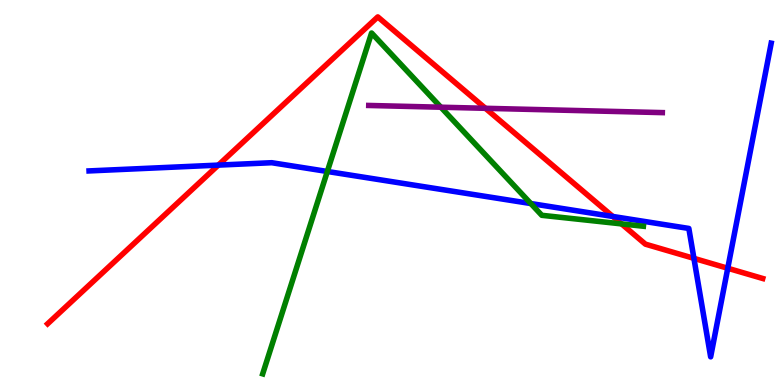[{'lines': ['blue', 'red'], 'intersections': [{'x': 2.82, 'y': 5.71}, {'x': 7.91, 'y': 4.38}, {'x': 8.95, 'y': 3.29}, {'x': 9.39, 'y': 3.03}]}, {'lines': ['green', 'red'], 'intersections': [{'x': 8.02, 'y': 4.18}]}, {'lines': ['purple', 'red'], 'intersections': [{'x': 6.26, 'y': 7.19}]}, {'lines': ['blue', 'green'], 'intersections': [{'x': 4.22, 'y': 5.55}, {'x': 6.85, 'y': 4.71}]}, {'lines': ['blue', 'purple'], 'intersections': []}, {'lines': ['green', 'purple'], 'intersections': [{'x': 5.69, 'y': 7.22}]}]